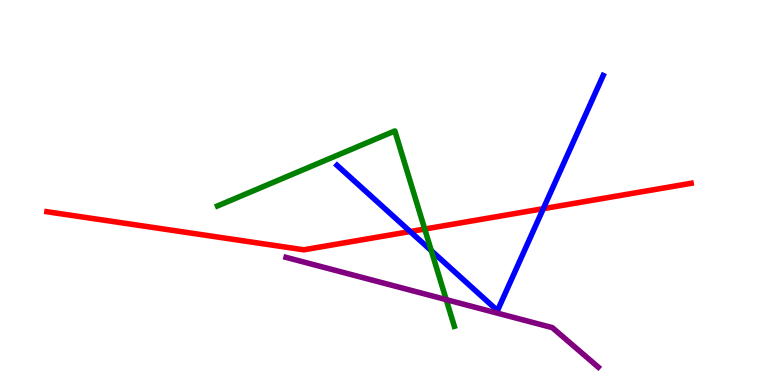[{'lines': ['blue', 'red'], 'intersections': [{'x': 5.29, 'y': 3.99}, {'x': 7.01, 'y': 4.58}]}, {'lines': ['green', 'red'], 'intersections': [{'x': 5.48, 'y': 4.05}]}, {'lines': ['purple', 'red'], 'intersections': []}, {'lines': ['blue', 'green'], 'intersections': [{'x': 5.57, 'y': 3.49}]}, {'lines': ['blue', 'purple'], 'intersections': []}, {'lines': ['green', 'purple'], 'intersections': [{'x': 5.76, 'y': 2.22}]}]